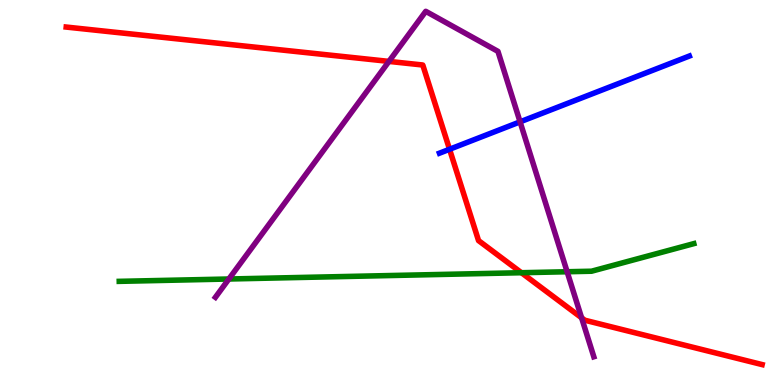[{'lines': ['blue', 'red'], 'intersections': [{'x': 5.8, 'y': 6.12}]}, {'lines': ['green', 'red'], 'intersections': [{'x': 6.73, 'y': 2.92}]}, {'lines': ['purple', 'red'], 'intersections': [{'x': 5.02, 'y': 8.41}, {'x': 7.5, 'y': 1.75}]}, {'lines': ['blue', 'green'], 'intersections': []}, {'lines': ['blue', 'purple'], 'intersections': [{'x': 6.71, 'y': 6.84}]}, {'lines': ['green', 'purple'], 'intersections': [{'x': 2.95, 'y': 2.75}, {'x': 7.32, 'y': 2.94}]}]